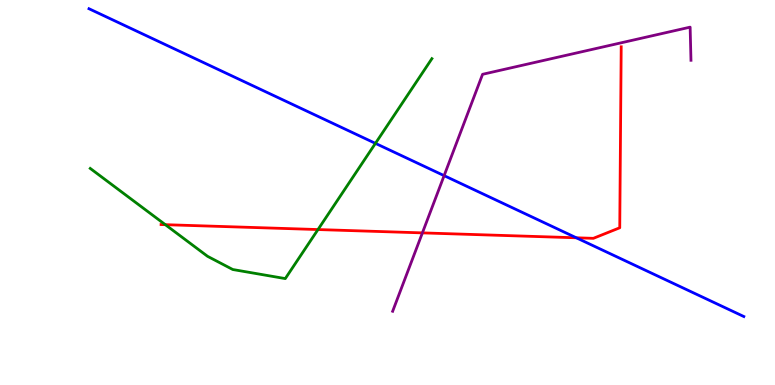[{'lines': ['blue', 'red'], 'intersections': [{'x': 7.44, 'y': 3.82}]}, {'lines': ['green', 'red'], 'intersections': [{'x': 2.13, 'y': 4.16}, {'x': 4.1, 'y': 4.04}]}, {'lines': ['purple', 'red'], 'intersections': [{'x': 5.45, 'y': 3.95}]}, {'lines': ['blue', 'green'], 'intersections': [{'x': 4.84, 'y': 6.28}]}, {'lines': ['blue', 'purple'], 'intersections': [{'x': 5.73, 'y': 5.44}]}, {'lines': ['green', 'purple'], 'intersections': []}]